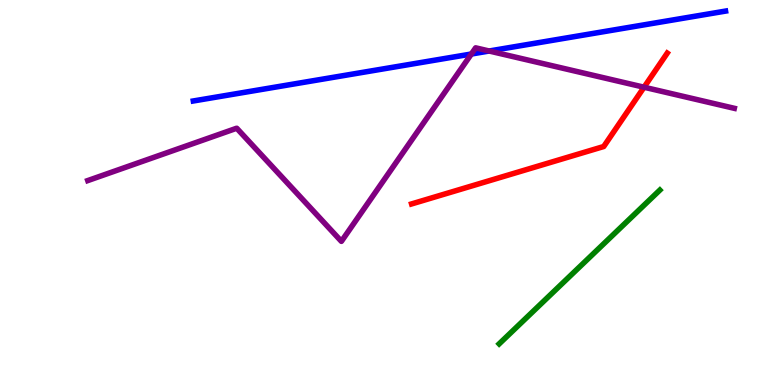[{'lines': ['blue', 'red'], 'intersections': []}, {'lines': ['green', 'red'], 'intersections': []}, {'lines': ['purple', 'red'], 'intersections': [{'x': 8.31, 'y': 7.73}]}, {'lines': ['blue', 'green'], 'intersections': []}, {'lines': ['blue', 'purple'], 'intersections': [{'x': 6.08, 'y': 8.6}, {'x': 6.31, 'y': 8.68}]}, {'lines': ['green', 'purple'], 'intersections': []}]